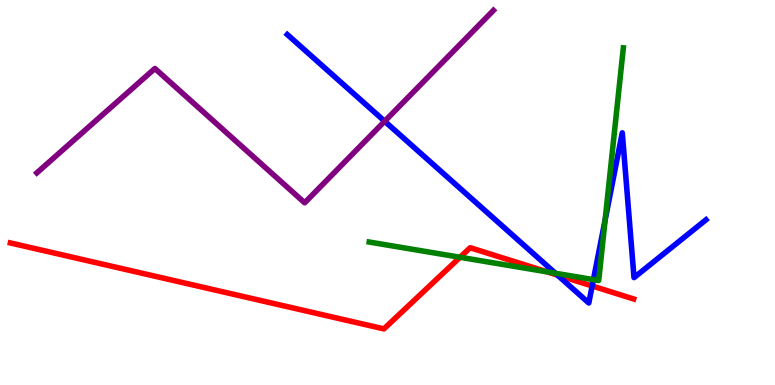[{'lines': ['blue', 'red'], 'intersections': [{'x': 7.19, 'y': 2.85}, {'x': 7.64, 'y': 2.57}]}, {'lines': ['green', 'red'], 'intersections': [{'x': 5.94, 'y': 3.32}, {'x': 7.06, 'y': 2.94}]}, {'lines': ['purple', 'red'], 'intersections': []}, {'lines': ['blue', 'green'], 'intersections': [{'x': 7.17, 'y': 2.9}, {'x': 7.66, 'y': 2.74}, {'x': 7.81, 'y': 4.28}]}, {'lines': ['blue', 'purple'], 'intersections': [{'x': 4.96, 'y': 6.85}]}, {'lines': ['green', 'purple'], 'intersections': []}]